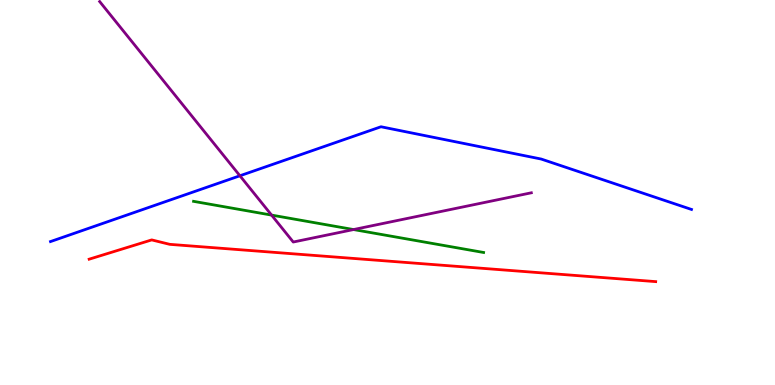[{'lines': ['blue', 'red'], 'intersections': []}, {'lines': ['green', 'red'], 'intersections': []}, {'lines': ['purple', 'red'], 'intersections': []}, {'lines': ['blue', 'green'], 'intersections': []}, {'lines': ['blue', 'purple'], 'intersections': [{'x': 3.1, 'y': 5.43}]}, {'lines': ['green', 'purple'], 'intersections': [{'x': 3.5, 'y': 4.41}, {'x': 4.56, 'y': 4.04}]}]